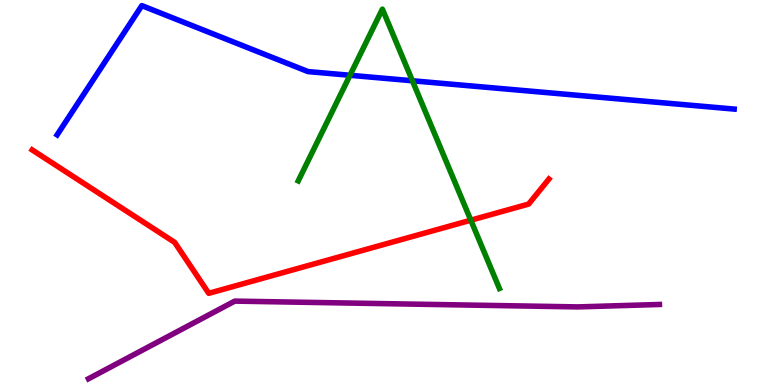[{'lines': ['blue', 'red'], 'intersections': []}, {'lines': ['green', 'red'], 'intersections': [{'x': 6.08, 'y': 4.28}]}, {'lines': ['purple', 'red'], 'intersections': []}, {'lines': ['blue', 'green'], 'intersections': [{'x': 4.52, 'y': 8.04}, {'x': 5.32, 'y': 7.9}]}, {'lines': ['blue', 'purple'], 'intersections': []}, {'lines': ['green', 'purple'], 'intersections': []}]